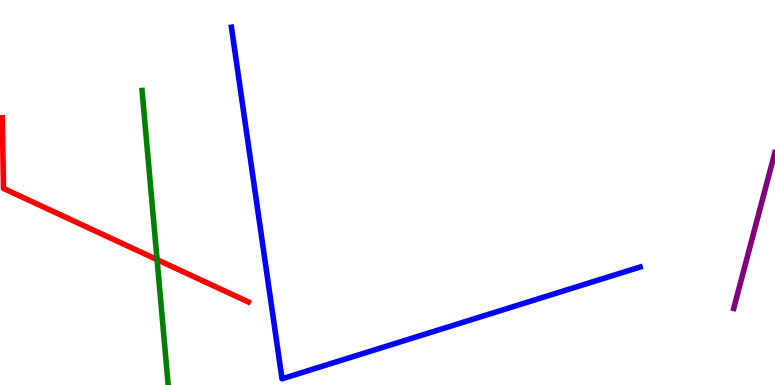[{'lines': ['blue', 'red'], 'intersections': []}, {'lines': ['green', 'red'], 'intersections': [{'x': 2.03, 'y': 3.26}]}, {'lines': ['purple', 'red'], 'intersections': []}, {'lines': ['blue', 'green'], 'intersections': []}, {'lines': ['blue', 'purple'], 'intersections': []}, {'lines': ['green', 'purple'], 'intersections': []}]